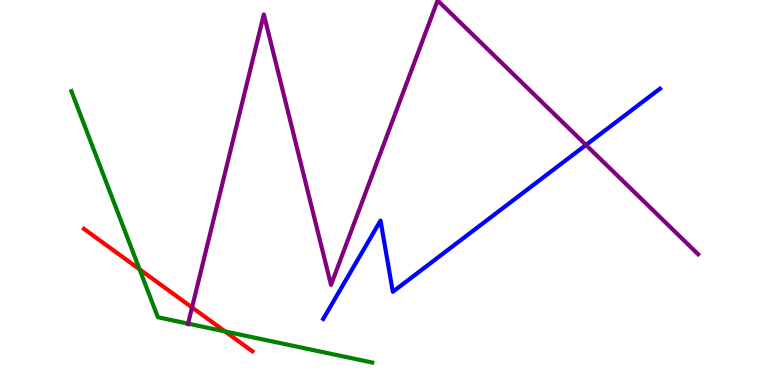[{'lines': ['blue', 'red'], 'intersections': []}, {'lines': ['green', 'red'], 'intersections': [{'x': 1.8, 'y': 3.01}, {'x': 2.9, 'y': 1.39}]}, {'lines': ['purple', 'red'], 'intersections': [{'x': 2.48, 'y': 2.01}]}, {'lines': ['blue', 'green'], 'intersections': []}, {'lines': ['blue', 'purple'], 'intersections': [{'x': 7.56, 'y': 6.23}]}, {'lines': ['green', 'purple'], 'intersections': [{'x': 2.43, 'y': 1.59}]}]